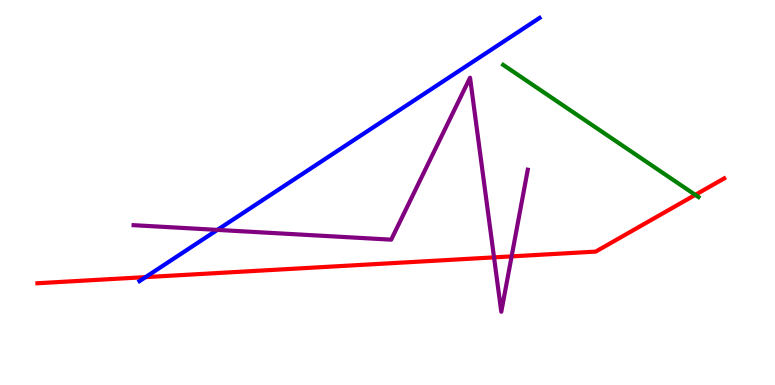[{'lines': ['blue', 'red'], 'intersections': [{'x': 1.88, 'y': 2.8}]}, {'lines': ['green', 'red'], 'intersections': [{'x': 8.97, 'y': 4.94}]}, {'lines': ['purple', 'red'], 'intersections': [{'x': 6.37, 'y': 3.31}, {'x': 6.6, 'y': 3.34}]}, {'lines': ['blue', 'green'], 'intersections': []}, {'lines': ['blue', 'purple'], 'intersections': [{'x': 2.8, 'y': 4.03}]}, {'lines': ['green', 'purple'], 'intersections': []}]